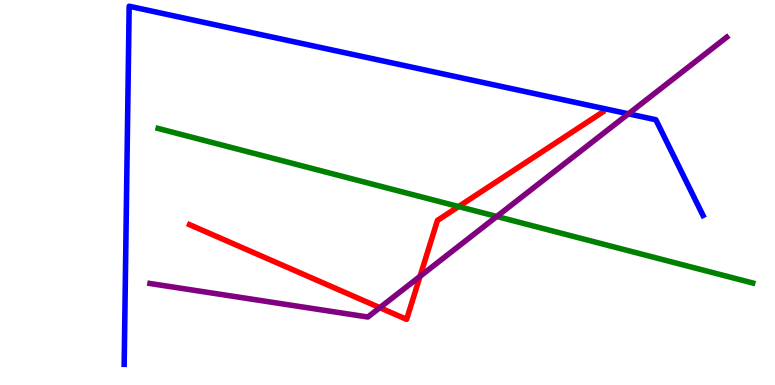[{'lines': ['blue', 'red'], 'intersections': []}, {'lines': ['green', 'red'], 'intersections': [{'x': 5.92, 'y': 4.63}]}, {'lines': ['purple', 'red'], 'intersections': [{'x': 4.9, 'y': 2.01}, {'x': 5.42, 'y': 2.82}]}, {'lines': ['blue', 'green'], 'intersections': []}, {'lines': ['blue', 'purple'], 'intersections': [{'x': 8.11, 'y': 7.04}]}, {'lines': ['green', 'purple'], 'intersections': [{'x': 6.41, 'y': 4.38}]}]